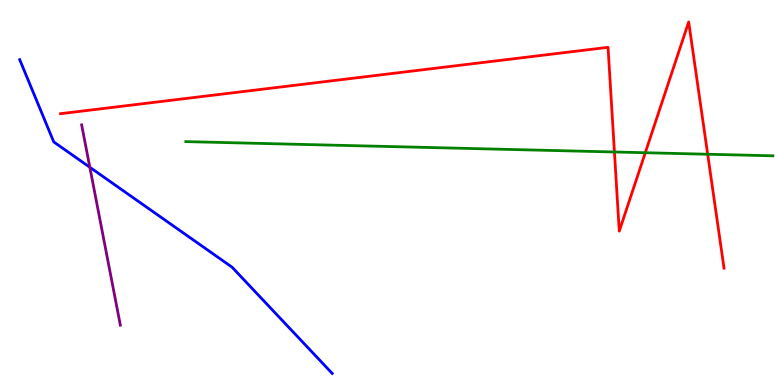[{'lines': ['blue', 'red'], 'intersections': []}, {'lines': ['green', 'red'], 'intersections': [{'x': 7.93, 'y': 6.05}, {'x': 8.33, 'y': 6.03}, {'x': 9.13, 'y': 5.99}]}, {'lines': ['purple', 'red'], 'intersections': []}, {'lines': ['blue', 'green'], 'intersections': []}, {'lines': ['blue', 'purple'], 'intersections': [{'x': 1.16, 'y': 5.66}]}, {'lines': ['green', 'purple'], 'intersections': []}]